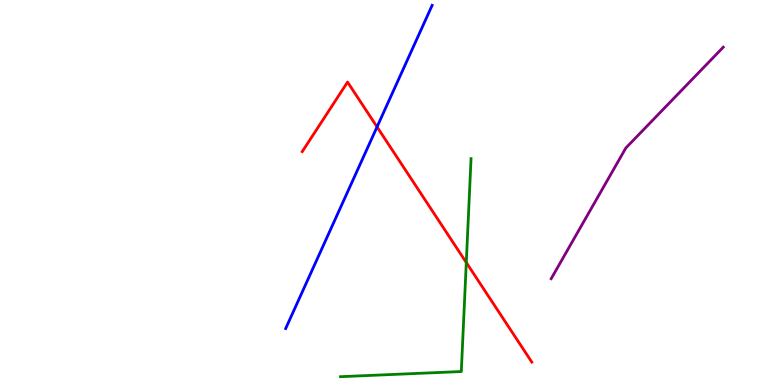[{'lines': ['blue', 'red'], 'intersections': [{'x': 4.87, 'y': 6.7}]}, {'lines': ['green', 'red'], 'intersections': [{'x': 6.02, 'y': 3.18}]}, {'lines': ['purple', 'red'], 'intersections': []}, {'lines': ['blue', 'green'], 'intersections': []}, {'lines': ['blue', 'purple'], 'intersections': []}, {'lines': ['green', 'purple'], 'intersections': []}]